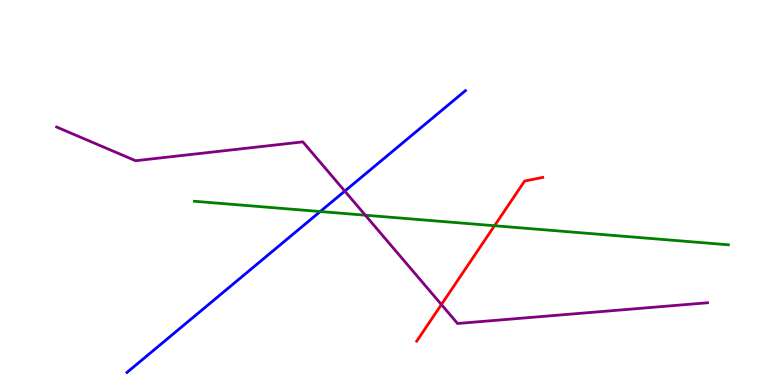[{'lines': ['blue', 'red'], 'intersections': []}, {'lines': ['green', 'red'], 'intersections': [{'x': 6.38, 'y': 4.14}]}, {'lines': ['purple', 'red'], 'intersections': [{'x': 5.7, 'y': 2.09}]}, {'lines': ['blue', 'green'], 'intersections': [{'x': 4.13, 'y': 4.51}]}, {'lines': ['blue', 'purple'], 'intersections': [{'x': 4.45, 'y': 5.04}]}, {'lines': ['green', 'purple'], 'intersections': [{'x': 4.71, 'y': 4.41}]}]